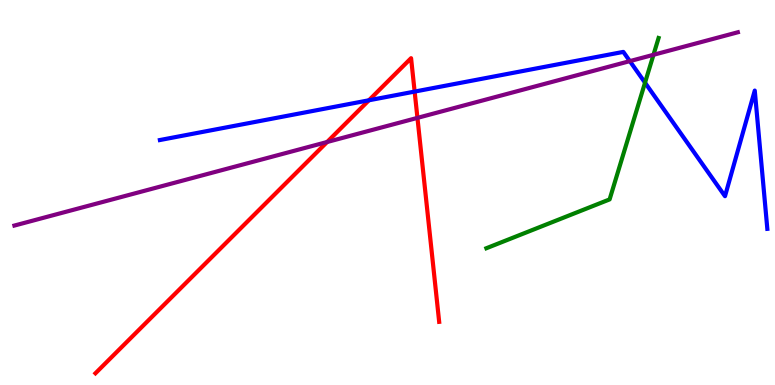[{'lines': ['blue', 'red'], 'intersections': [{'x': 4.76, 'y': 7.4}, {'x': 5.35, 'y': 7.62}]}, {'lines': ['green', 'red'], 'intersections': []}, {'lines': ['purple', 'red'], 'intersections': [{'x': 4.22, 'y': 6.31}, {'x': 5.39, 'y': 6.94}]}, {'lines': ['blue', 'green'], 'intersections': [{'x': 8.32, 'y': 7.85}]}, {'lines': ['blue', 'purple'], 'intersections': [{'x': 8.13, 'y': 8.41}]}, {'lines': ['green', 'purple'], 'intersections': [{'x': 8.43, 'y': 8.58}]}]